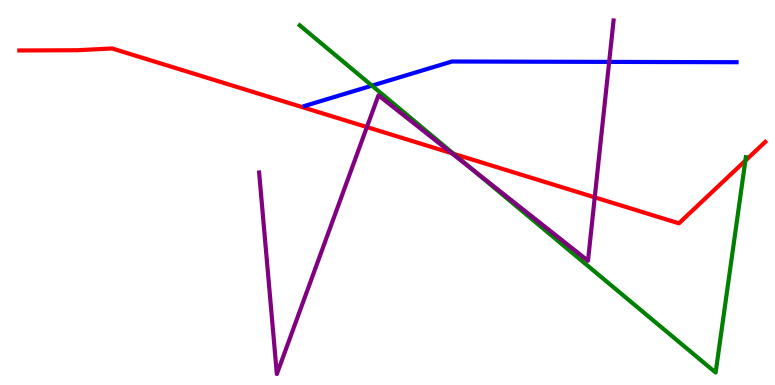[{'lines': ['blue', 'red'], 'intersections': []}, {'lines': ['green', 'red'], 'intersections': [{'x': 5.85, 'y': 6.0}, {'x': 9.62, 'y': 5.83}]}, {'lines': ['purple', 'red'], 'intersections': [{'x': 4.73, 'y': 6.7}, {'x': 5.83, 'y': 6.02}, {'x': 7.67, 'y': 4.87}]}, {'lines': ['blue', 'green'], 'intersections': [{'x': 4.8, 'y': 7.78}]}, {'lines': ['blue', 'purple'], 'intersections': [{'x': 7.86, 'y': 8.39}]}, {'lines': ['green', 'purple'], 'intersections': [{'x': 6.09, 'y': 5.6}]}]